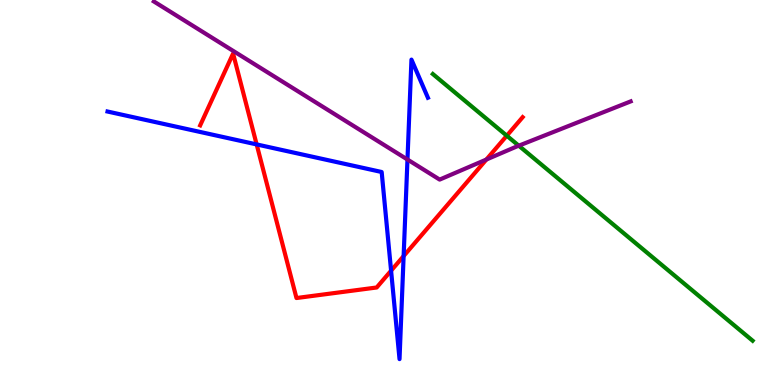[{'lines': ['blue', 'red'], 'intersections': [{'x': 3.31, 'y': 6.25}, {'x': 5.05, 'y': 2.97}, {'x': 5.21, 'y': 3.35}]}, {'lines': ['green', 'red'], 'intersections': [{'x': 6.54, 'y': 6.48}]}, {'lines': ['purple', 'red'], 'intersections': [{'x': 6.28, 'y': 5.86}]}, {'lines': ['blue', 'green'], 'intersections': []}, {'lines': ['blue', 'purple'], 'intersections': [{'x': 5.26, 'y': 5.86}]}, {'lines': ['green', 'purple'], 'intersections': [{'x': 6.69, 'y': 6.22}]}]